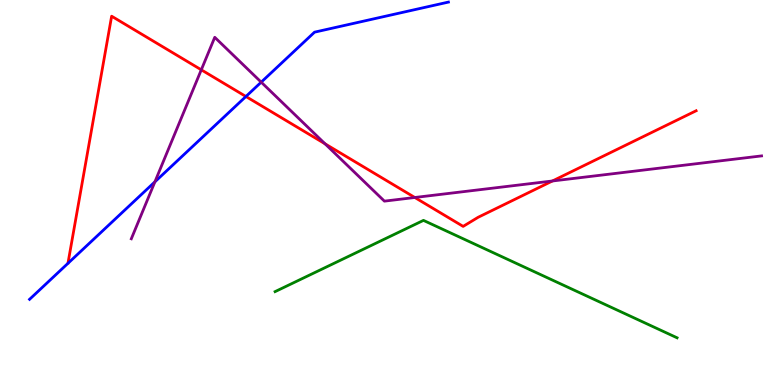[{'lines': ['blue', 'red'], 'intersections': [{'x': 3.17, 'y': 7.49}]}, {'lines': ['green', 'red'], 'intersections': []}, {'lines': ['purple', 'red'], 'intersections': [{'x': 2.6, 'y': 8.19}, {'x': 4.19, 'y': 6.26}, {'x': 5.35, 'y': 4.87}, {'x': 7.13, 'y': 5.3}]}, {'lines': ['blue', 'green'], 'intersections': []}, {'lines': ['blue', 'purple'], 'intersections': [{'x': 2.0, 'y': 5.28}, {'x': 3.37, 'y': 7.87}]}, {'lines': ['green', 'purple'], 'intersections': []}]